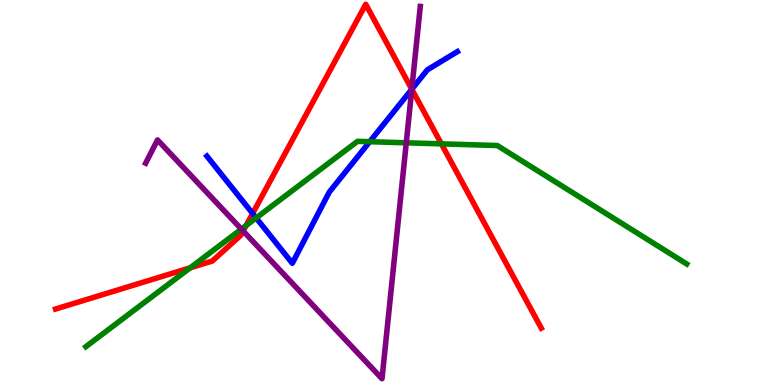[{'lines': ['blue', 'red'], 'intersections': [{'x': 3.26, 'y': 4.45}, {'x': 5.31, 'y': 7.68}]}, {'lines': ['green', 'red'], 'intersections': [{'x': 2.45, 'y': 3.04}, {'x': 3.18, 'y': 4.14}, {'x': 5.7, 'y': 6.26}]}, {'lines': ['purple', 'red'], 'intersections': [{'x': 3.14, 'y': 4.0}, {'x': 5.31, 'y': 7.68}]}, {'lines': ['blue', 'green'], 'intersections': [{'x': 3.31, 'y': 4.34}, {'x': 4.77, 'y': 6.32}]}, {'lines': ['blue', 'purple'], 'intersections': [{'x': 5.31, 'y': 7.68}]}, {'lines': ['green', 'purple'], 'intersections': [{'x': 3.11, 'y': 4.05}, {'x': 5.24, 'y': 6.29}]}]